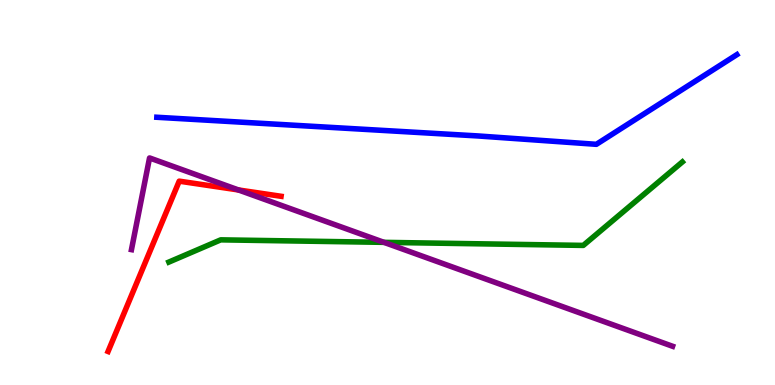[{'lines': ['blue', 'red'], 'intersections': []}, {'lines': ['green', 'red'], 'intersections': []}, {'lines': ['purple', 'red'], 'intersections': [{'x': 3.08, 'y': 5.07}]}, {'lines': ['blue', 'green'], 'intersections': []}, {'lines': ['blue', 'purple'], 'intersections': []}, {'lines': ['green', 'purple'], 'intersections': [{'x': 4.95, 'y': 3.71}]}]